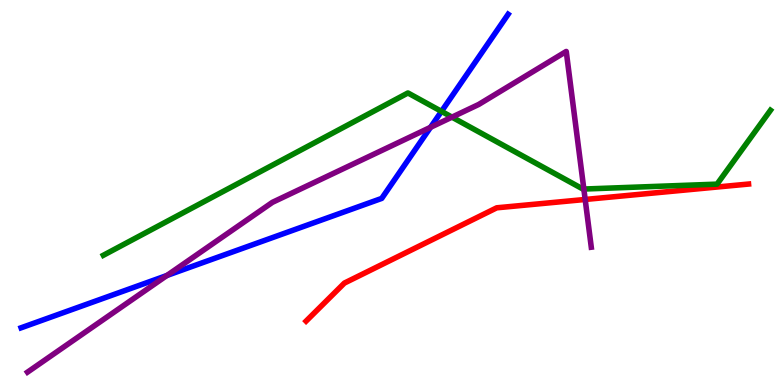[{'lines': ['blue', 'red'], 'intersections': []}, {'lines': ['green', 'red'], 'intersections': []}, {'lines': ['purple', 'red'], 'intersections': [{'x': 7.55, 'y': 4.82}]}, {'lines': ['blue', 'green'], 'intersections': [{'x': 5.7, 'y': 7.11}]}, {'lines': ['blue', 'purple'], 'intersections': [{'x': 2.15, 'y': 2.84}, {'x': 5.56, 'y': 6.69}]}, {'lines': ['green', 'purple'], 'intersections': [{'x': 5.83, 'y': 6.96}, {'x': 7.53, 'y': 5.09}]}]